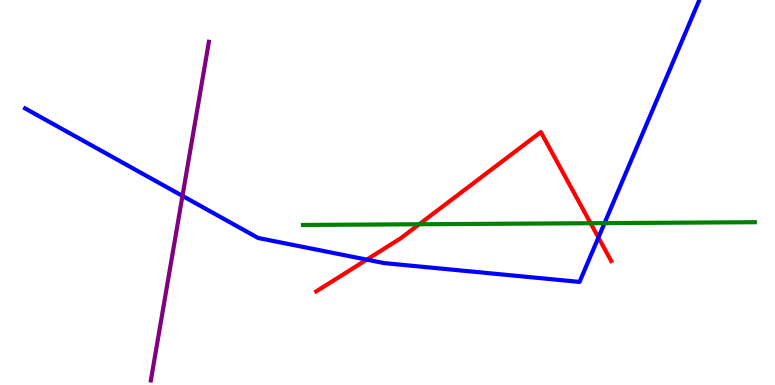[{'lines': ['blue', 'red'], 'intersections': [{'x': 4.73, 'y': 3.26}, {'x': 7.72, 'y': 3.83}]}, {'lines': ['green', 'red'], 'intersections': [{'x': 5.41, 'y': 4.18}, {'x': 7.62, 'y': 4.2}]}, {'lines': ['purple', 'red'], 'intersections': []}, {'lines': ['blue', 'green'], 'intersections': [{'x': 7.8, 'y': 4.2}]}, {'lines': ['blue', 'purple'], 'intersections': [{'x': 2.35, 'y': 4.91}]}, {'lines': ['green', 'purple'], 'intersections': []}]